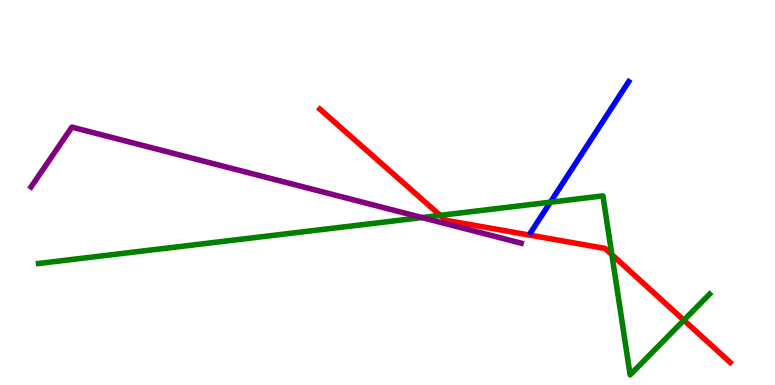[{'lines': ['blue', 'red'], 'intersections': []}, {'lines': ['green', 'red'], 'intersections': [{'x': 5.68, 'y': 4.41}, {'x': 7.9, 'y': 3.39}, {'x': 8.82, 'y': 1.68}]}, {'lines': ['purple', 'red'], 'intersections': []}, {'lines': ['blue', 'green'], 'intersections': [{'x': 7.1, 'y': 4.75}]}, {'lines': ['blue', 'purple'], 'intersections': []}, {'lines': ['green', 'purple'], 'intersections': [{'x': 5.45, 'y': 4.35}]}]